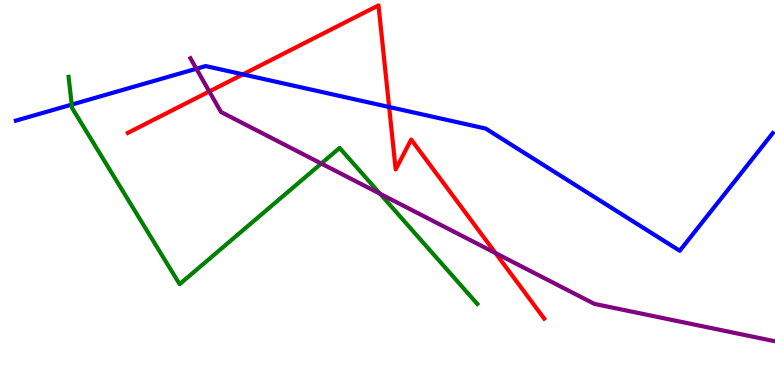[{'lines': ['blue', 'red'], 'intersections': [{'x': 3.13, 'y': 8.07}, {'x': 5.02, 'y': 7.22}]}, {'lines': ['green', 'red'], 'intersections': []}, {'lines': ['purple', 'red'], 'intersections': [{'x': 2.7, 'y': 7.62}, {'x': 6.39, 'y': 3.43}]}, {'lines': ['blue', 'green'], 'intersections': [{'x': 0.925, 'y': 7.28}]}, {'lines': ['blue', 'purple'], 'intersections': [{'x': 2.53, 'y': 8.21}]}, {'lines': ['green', 'purple'], 'intersections': [{'x': 4.15, 'y': 5.75}, {'x': 4.9, 'y': 4.97}]}]